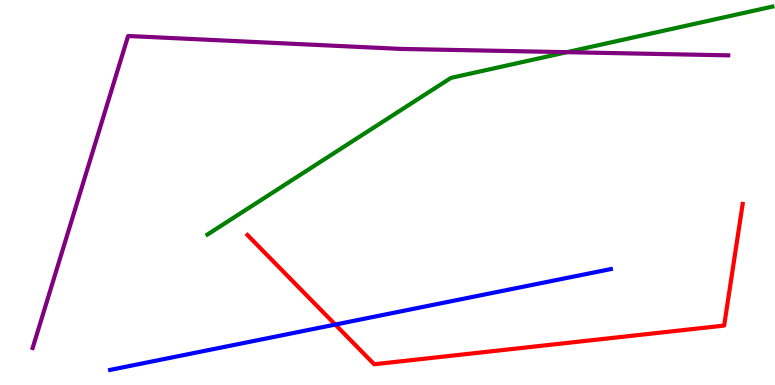[{'lines': ['blue', 'red'], 'intersections': [{'x': 4.33, 'y': 1.57}]}, {'lines': ['green', 'red'], 'intersections': []}, {'lines': ['purple', 'red'], 'intersections': []}, {'lines': ['blue', 'green'], 'intersections': []}, {'lines': ['blue', 'purple'], 'intersections': []}, {'lines': ['green', 'purple'], 'intersections': [{'x': 7.32, 'y': 8.64}]}]